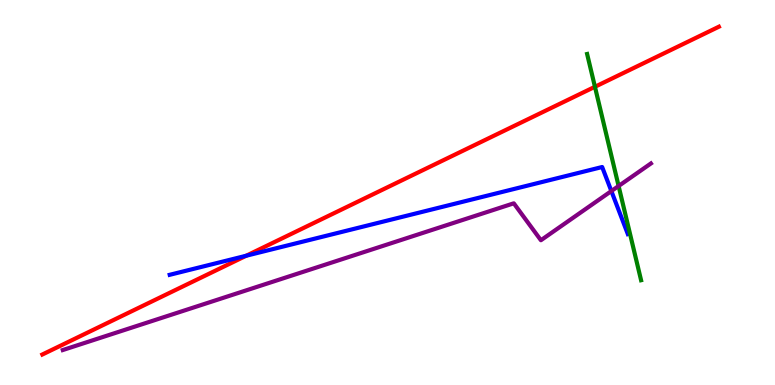[{'lines': ['blue', 'red'], 'intersections': [{'x': 3.18, 'y': 3.36}]}, {'lines': ['green', 'red'], 'intersections': [{'x': 7.68, 'y': 7.75}]}, {'lines': ['purple', 'red'], 'intersections': []}, {'lines': ['blue', 'green'], 'intersections': []}, {'lines': ['blue', 'purple'], 'intersections': [{'x': 7.89, 'y': 5.04}]}, {'lines': ['green', 'purple'], 'intersections': [{'x': 7.98, 'y': 5.17}]}]